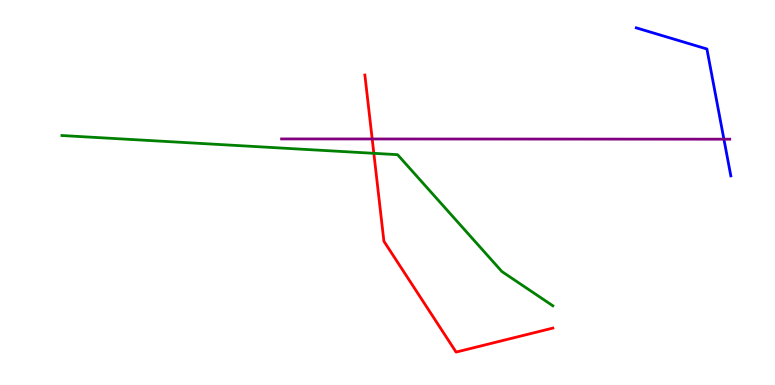[{'lines': ['blue', 'red'], 'intersections': []}, {'lines': ['green', 'red'], 'intersections': [{'x': 4.82, 'y': 6.02}]}, {'lines': ['purple', 'red'], 'intersections': [{'x': 4.8, 'y': 6.39}]}, {'lines': ['blue', 'green'], 'intersections': []}, {'lines': ['blue', 'purple'], 'intersections': [{'x': 9.34, 'y': 6.38}]}, {'lines': ['green', 'purple'], 'intersections': []}]